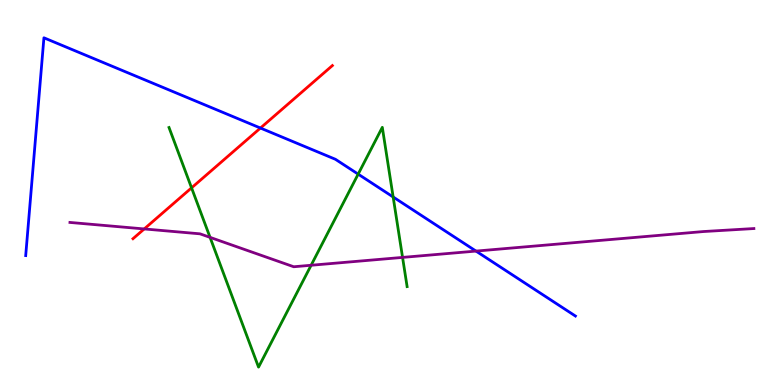[{'lines': ['blue', 'red'], 'intersections': [{'x': 3.36, 'y': 6.67}]}, {'lines': ['green', 'red'], 'intersections': [{'x': 2.47, 'y': 5.12}]}, {'lines': ['purple', 'red'], 'intersections': [{'x': 1.86, 'y': 4.05}]}, {'lines': ['blue', 'green'], 'intersections': [{'x': 4.62, 'y': 5.48}, {'x': 5.07, 'y': 4.88}]}, {'lines': ['blue', 'purple'], 'intersections': [{'x': 6.14, 'y': 3.48}]}, {'lines': ['green', 'purple'], 'intersections': [{'x': 2.71, 'y': 3.83}, {'x': 4.01, 'y': 3.11}, {'x': 5.19, 'y': 3.31}]}]